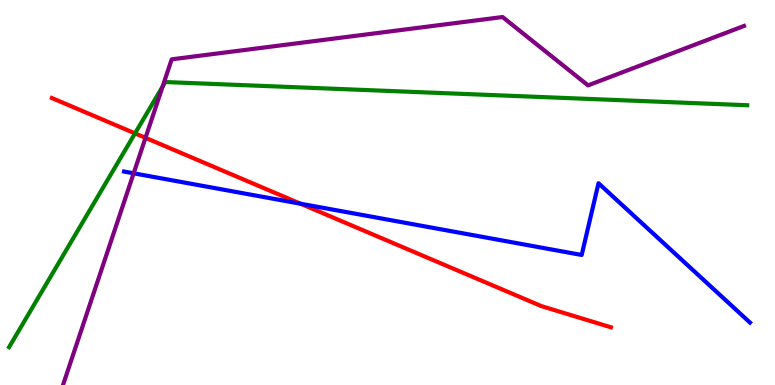[{'lines': ['blue', 'red'], 'intersections': [{'x': 3.88, 'y': 4.71}]}, {'lines': ['green', 'red'], 'intersections': [{'x': 1.74, 'y': 6.54}]}, {'lines': ['purple', 'red'], 'intersections': [{'x': 1.88, 'y': 6.42}]}, {'lines': ['blue', 'green'], 'intersections': []}, {'lines': ['blue', 'purple'], 'intersections': [{'x': 1.72, 'y': 5.5}]}, {'lines': ['green', 'purple'], 'intersections': [{'x': 2.1, 'y': 7.75}]}]